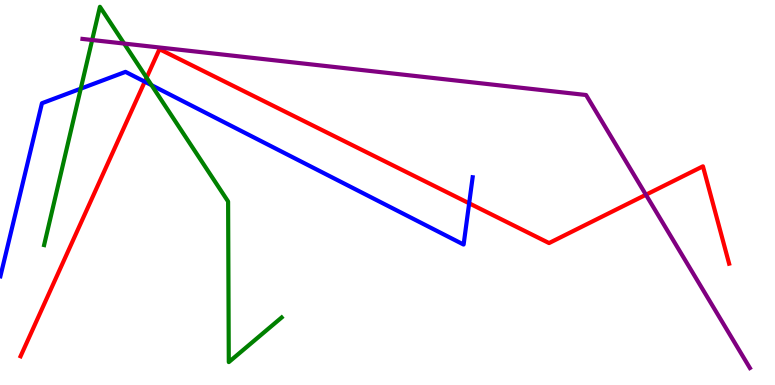[{'lines': ['blue', 'red'], 'intersections': [{'x': 1.87, 'y': 7.88}, {'x': 6.05, 'y': 4.72}]}, {'lines': ['green', 'red'], 'intersections': [{'x': 1.89, 'y': 7.98}]}, {'lines': ['purple', 'red'], 'intersections': [{'x': 8.33, 'y': 4.94}]}, {'lines': ['blue', 'green'], 'intersections': [{'x': 1.04, 'y': 7.7}, {'x': 1.96, 'y': 7.79}]}, {'lines': ['blue', 'purple'], 'intersections': []}, {'lines': ['green', 'purple'], 'intersections': [{'x': 1.19, 'y': 8.96}, {'x': 1.6, 'y': 8.87}]}]